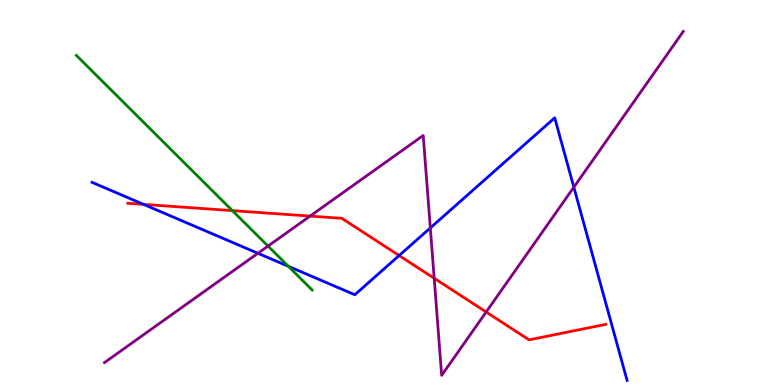[{'lines': ['blue', 'red'], 'intersections': [{'x': 1.85, 'y': 4.69}, {'x': 5.15, 'y': 3.36}]}, {'lines': ['green', 'red'], 'intersections': [{'x': 3.0, 'y': 4.53}]}, {'lines': ['purple', 'red'], 'intersections': [{'x': 4.0, 'y': 4.39}, {'x': 5.6, 'y': 2.77}, {'x': 6.27, 'y': 1.9}]}, {'lines': ['blue', 'green'], 'intersections': [{'x': 3.72, 'y': 3.08}]}, {'lines': ['blue', 'purple'], 'intersections': [{'x': 3.33, 'y': 3.42}, {'x': 5.55, 'y': 4.08}, {'x': 7.4, 'y': 5.14}]}, {'lines': ['green', 'purple'], 'intersections': [{'x': 3.46, 'y': 3.61}]}]